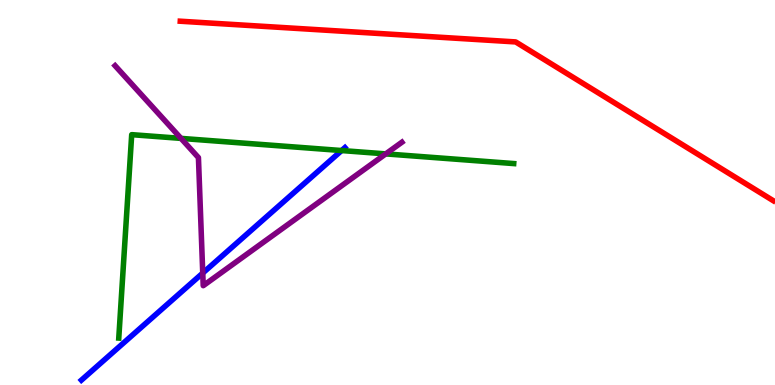[{'lines': ['blue', 'red'], 'intersections': []}, {'lines': ['green', 'red'], 'intersections': []}, {'lines': ['purple', 'red'], 'intersections': []}, {'lines': ['blue', 'green'], 'intersections': [{'x': 4.41, 'y': 6.09}]}, {'lines': ['blue', 'purple'], 'intersections': [{'x': 2.62, 'y': 2.91}]}, {'lines': ['green', 'purple'], 'intersections': [{'x': 2.34, 'y': 6.41}, {'x': 4.98, 'y': 6.0}]}]